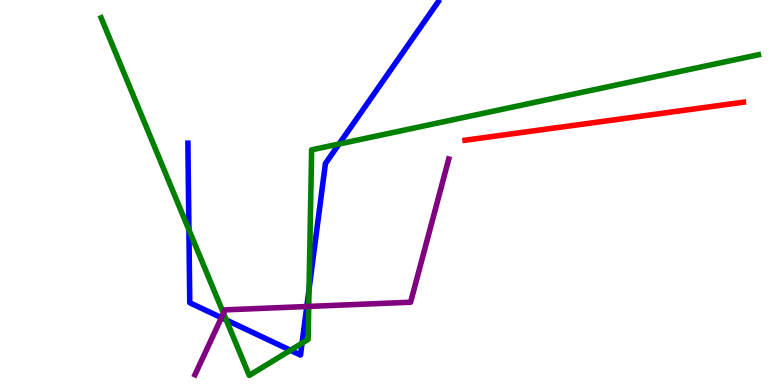[{'lines': ['blue', 'red'], 'intersections': []}, {'lines': ['green', 'red'], 'intersections': []}, {'lines': ['purple', 'red'], 'intersections': []}, {'lines': ['blue', 'green'], 'intersections': [{'x': 2.44, 'y': 4.03}, {'x': 2.92, 'y': 1.69}, {'x': 3.75, 'y': 0.902}, {'x': 3.9, 'y': 1.09}, {'x': 3.99, 'y': 2.48}, {'x': 4.37, 'y': 6.26}]}, {'lines': ['blue', 'purple'], 'intersections': [{'x': 2.86, 'y': 1.75}, {'x': 3.96, 'y': 2.04}]}, {'lines': ['green', 'purple'], 'intersections': [{'x': 2.88, 'y': 1.86}, {'x': 3.98, 'y': 2.04}]}]